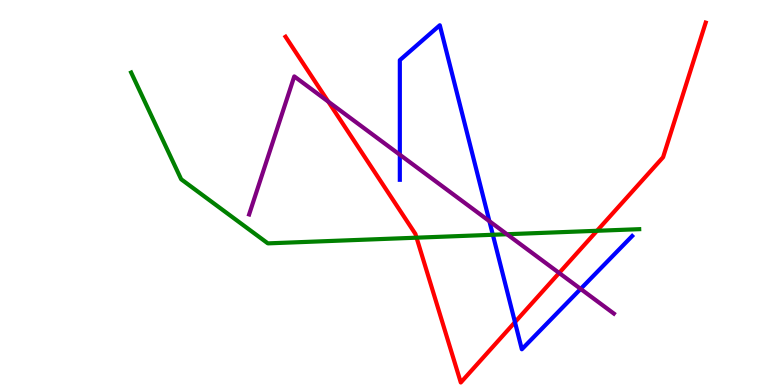[{'lines': ['blue', 'red'], 'intersections': [{'x': 6.64, 'y': 1.63}]}, {'lines': ['green', 'red'], 'intersections': [{'x': 5.37, 'y': 3.83}, {'x': 7.7, 'y': 4.01}]}, {'lines': ['purple', 'red'], 'intersections': [{'x': 4.24, 'y': 7.36}, {'x': 7.21, 'y': 2.91}]}, {'lines': ['blue', 'green'], 'intersections': [{'x': 6.36, 'y': 3.9}]}, {'lines': ['blue', 'purple'], 'intersections': [{'x': 5.16, 'y': 5.98}, {'x': 6.31, 'y': 4.25}, {'x': 7.49, 'y': 2.5}]}, {'lines': ['green', 'purple'], 'intersections': [{'x': 6.54, 'y': 3.92}]}]